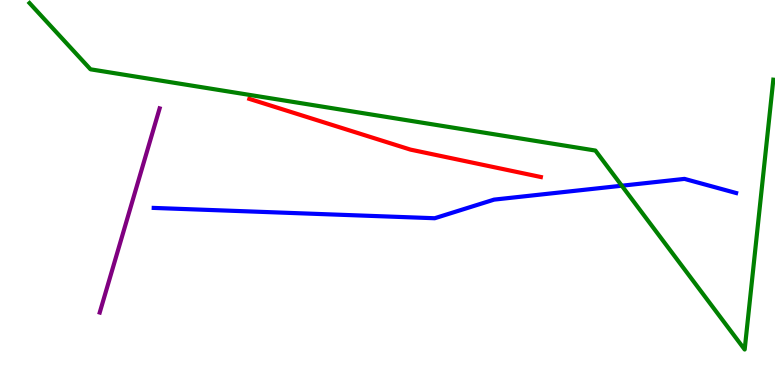[{'lines': ['blue', 'red'], 'intersections': []}, {'lines': ['green', 'red'], 'intersections': []}, {'lines': ['purple', 'red'], 'intersections': []}, {'lines': ['blue', 'green'], 'intersections': [{'x': 8.02, 'y': 5.18}]}, {'lines': ['blue', 'purple'], 'intersections': []}, {'lines': ['green', 'purple'], 'intersections': []}]